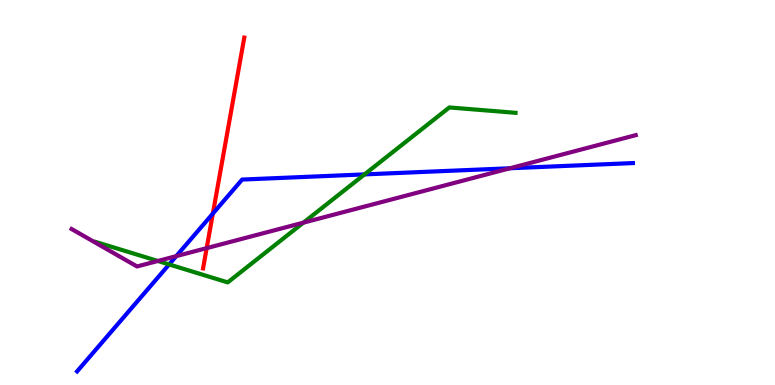[{'lines': ['blue', 'red'], 'intersections': [{'x': 2.75, 'y': 4.45}]}, {'lines': ['green', 'red'], 'intersections': []}, {'lines': ['purple', 'red'], 'intersections': [{'x': 2.67, 'y': 3.56}]}, {'lines': ['blue', 'green'], 'intersections': [{'x': 2.18, 'y': 3.13}, {'x': 4.7, 'y': 5.47}]}, {'lines': ['blue', 'purple'], 'intersections': [{'x': 2.27, 'y': 3.35}, {'x': 6.58, 'y': 5.63}]}, {'lines': ['green', 'purple'], 'intersections': [{'x': 2.04, 'y': 3.22}, {'x': 3.91, 'y': 4.22}]}]